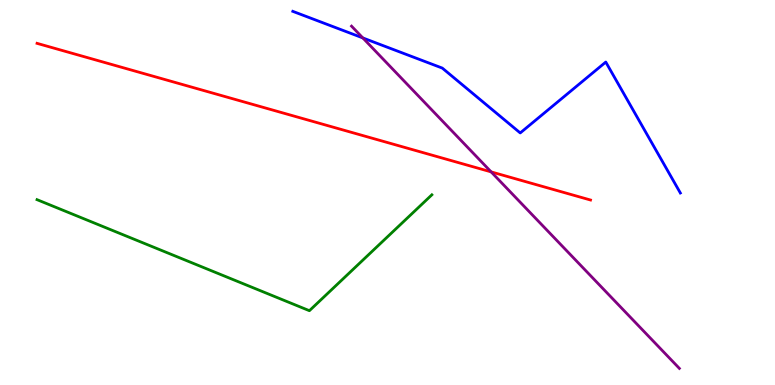[{'lines': ['blue', 'red'], 'intersections': []}, {'lines': ['green', 'red'], 'intersections': []}, {'lines': ['purple', 'red'], 'intersections': [{'x': 6.34, 'y': 5.54}]}, {'lines': ['blue', 'green'], 'intersections': []}, {'lines': ['blue', 'purple'], 'intersections': [{'x': 4.68, 'y': 9.01}]}, {'lines': ['green', 'purple'], 'intersections': []}]